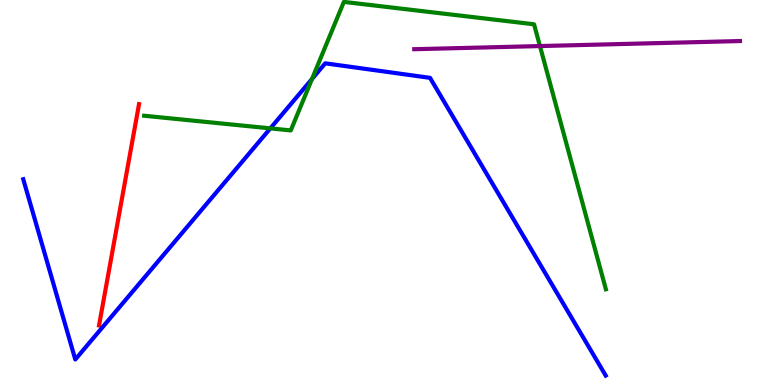[{'lines': ['blue', 'red'], 'intersections': []}, {'lines': ['green', 'red'], 'intersections': []}, {'lines': ['purple', 'red'], 'intersections': []}, {'lines': ['blue', 'green'], 'intersections': [{'x': 3.49, 'y': 6.67}, {'x': 4.03, 'y': 7.95}]}, {'lines': ['blue', 'purple'], 'intersections': []}, {'lines': ['green', 'purple'], 'intersections': [{'x': 6.97, 'y': 8.8}]}]